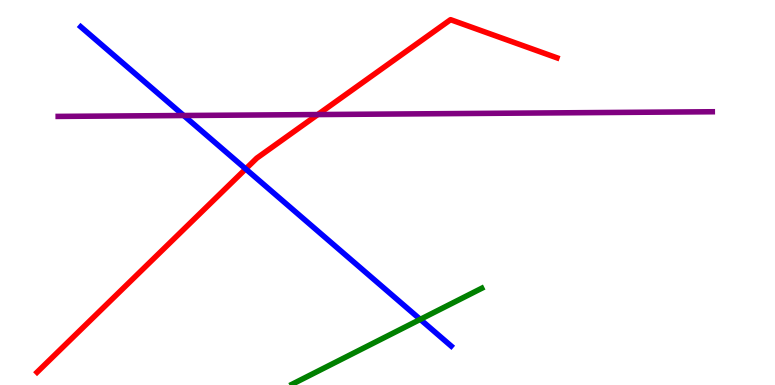[{'lines': ['blue', 'red'], 'intersections': [{'x': 3.17, 'y': 5.61}]}, {'lines': ['green', 'red'], 'intersections': []}, {'lines': ['purple', 'red'], 'intersections': [{'x': 4.1, 'y': 7.02}]}, {'lines': ['blue', 'green'], 'intersections': [{'x': 5.42, 'y': 1.7}]}, {'lines': ['blue', 'purple'], 'intersections': [{'x': 2.37, 'y': 7.0}]}, {'lines': ['green', 'purple'], 'intersections': []}]